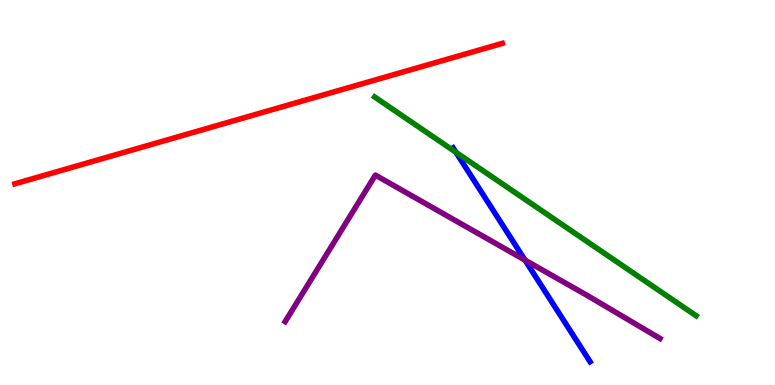[{'lines': ['blue', 'red'], 'intersections': []}, {'lines': ['green', 'red'], 'intersections': []}, {'lines': ['purple', 'red'], 'intersections': []}, {'lines': ['blue', 'green'], 'intersections': [{'x': 5.88, 'y': 6.04}]}, {'lines': ['blue', 'purple'], 'intersections': [{'x': 6.77, 'y': 3.24}]}, {'lines': ['green', 'purple'], 'intersections': []}]